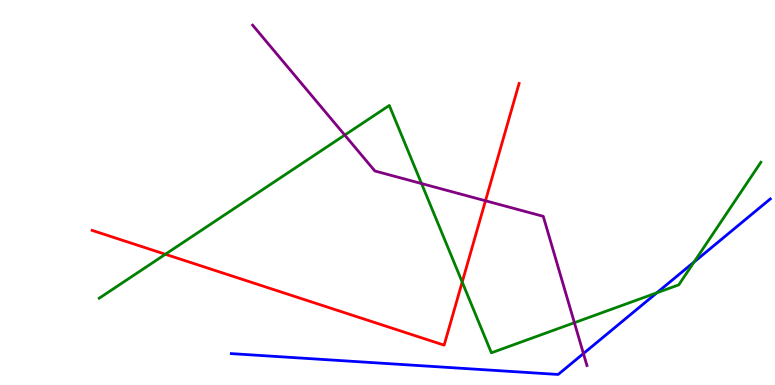[{'lines': ['blue', 'red'], 'intersections': []}, {'lines': ['green', 'red'], 'intersections': [{'x': 2.13, 'y': 3.4}, {'x': 5.96, 'y': 2.67}]}, {'lines': ['purple', 'red'], 'intersections': [{'x': 6.26, 'y': 4.79}]}, {'lines': ['blue', 'green'], 'intersections': [{'x': 8.48, 'y': 2.4}, {'x': 8.96, 'y': 3.19}]}, {'lines': ['blue', 'purple'], 'intersections': [{'x': 7.53, 'y': 0.817}]}, {'lines': ['green', 'purple'], 'intersections': [{'x': 4.45, 'y': 6.49}, {'x': 5.44, 'y': 5.23}, {'x': 7.41, 'y': 1.62}]}]